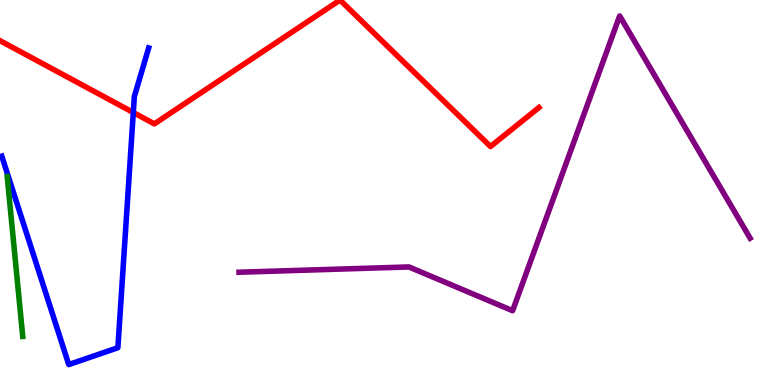[{'lines': ['blue', 'red'], 'intersections': [{'x': 1.72, 'y': 7.08}]}, {'lines': ['green', 'red'], 'intersections': []}, {'lines': ['purple', 'red'], 'intersections': []}, {'lines': ['blue', 'green'], 'intersections': []}, {'lines': ['blue', 'purple'], 'intersections': []}, {'lines': ['green', 'purple'], 'intersections': []}]